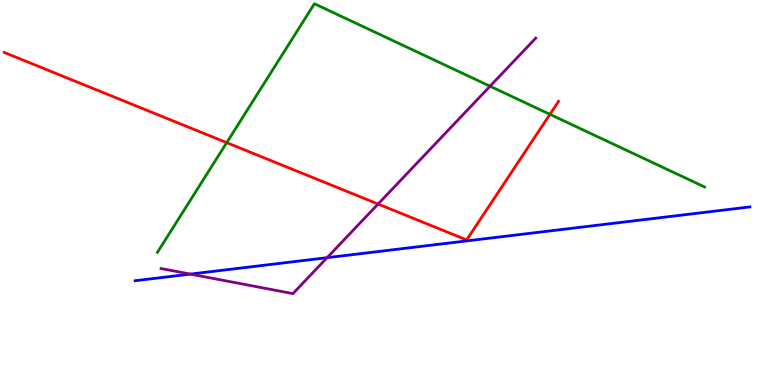[{'lines': ['blue', 'red'], 'intersections': []}, {'lines': ['green', 'red'], 'intersections': [{'x': 2.93, 'y': 6.29}, {'x': 7.1, 'y': 7.03}]}, {'lines': ['purple', 'red'], 'intersections': [{'x': 4.88, 'y': 4.7}]}, {'lines': ['blue', 'green'], 'intersections': []}, {'lines': ['blue', 'purple'], 'intersections': [{'x': 2.46, 'y': 2.88}, {'x': 4.22, 'y': 3.31}]}, {'lines': ['green', 'purple'], 'intersections': [{'x': 6.32, 'y': 7.76}]}]